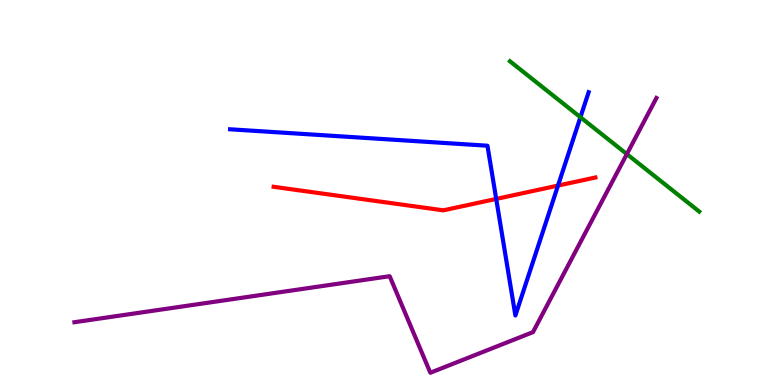[{'lines': ['blue', 'red'], 'intersections': [{'x': 6.4, 'y': 4.83}, {'x': 7.2, 'y': 5.18}]}, {'lines': ['green', 'red'], 'intersections': []}, {'lines': ['purple', 'red'], 'intersections': []}, {'lines': ['blue', 'green'], 'intersections': [{'x': 7.49, 'y': 6.96}]}, {'lines': ['blue', 'purple'], 'intersections': []}, {'lines': ['green', 'purple'], 'intersections': [{'x': 8.09, 'y': 6.0}]}]